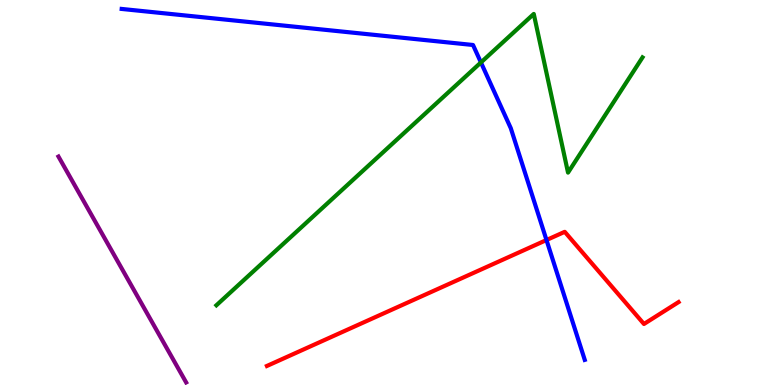[{'lines': ['blue', 'red'], 'intersections': [{'x': 7.05, 'y': 3.77}]}, {'lines': ['green', 'red'], 'intersections': []}, {'lines': ['purple', 'red'], 'intersections': []}, {'lines': ['blue', 'green'], 'intersections': [{'x': 6.21, 'y': 8.38}]}, {'lines': ['blue', 'purple'], 'intersections': []}, {'lines': ['green', 'purple'], 'intersections': []}]